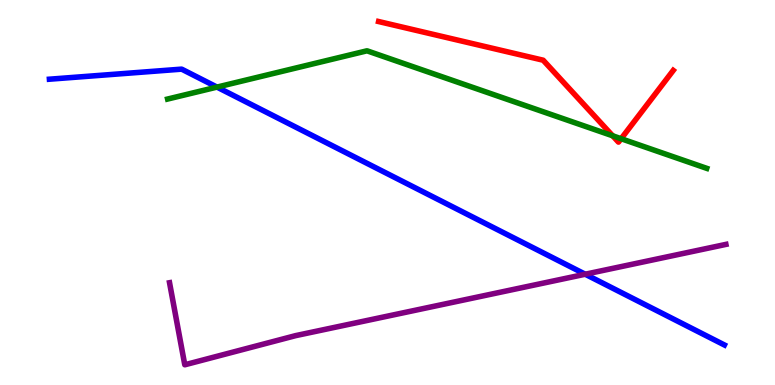[{'lines': ['blue', 'red'], 'intersections': []}, {'lines': ['green', 'red'], 'intersections': [{'x': 7.91, 'y': 6.47}, {'x': 8.01, 'y': 6.4}]}, {'lines': ['purple', 'red'], 'intersections': []}, {'lines': ['blue', 'green'], 'intersections': [{'x': 2.8, 'y': 7.74}]}, {'lines': ['blue', 'purple'], 'intersections': [{'x': 7.55, 'y': 2.88}]}, {'lines': ['green', 'purple'], 'intersections': []}]